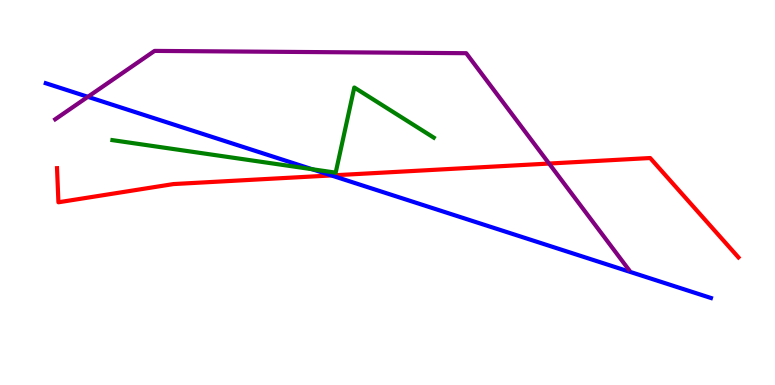[{'lines': ['blue', 'red'], 'intersections': [{'x': 4.28, 'y': 5.44}]}, {'lines': ['green', 'red'], 'intersections': []}, {'lines': ['purple', 'red'], 'intersections': [{'x': 7.08, 'y': 5.75}]}, {'lines': ['blue', 'green'], 'intersections': [{'x': 4.03, 'y': 5.6}]}, {'lines': ['blue', 'purple'], 'intersections': [{'x': 1.13, 'y': 7.49}]}, {'lines': ['green', 'purple'], 'intersections': []}]